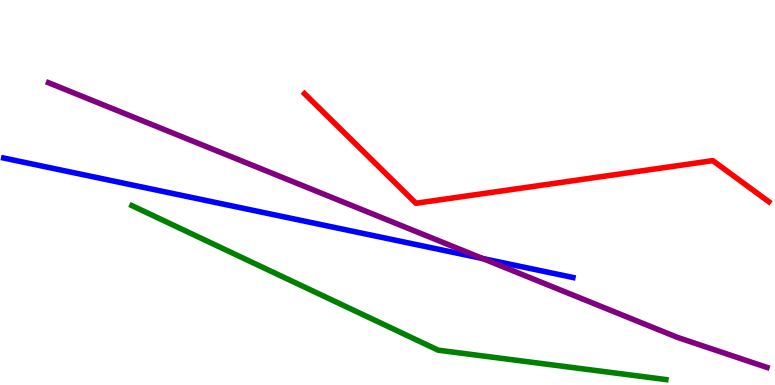[{'lines': ['blue', 'red'], 'intersections': []}, {'lines': ['green', 'red'], 'intersections': []}, {'lines': ['purple', 'red'], 'intersections': []}, {'lines': ['blue', 'green'], 'intersections': []}, {'lines': ['blue', 'purple'], 'intersections': [{'x': 6.23, 'y': 3.28}]}, {'lines': ['green', 'purple'], 'intersections': []}]